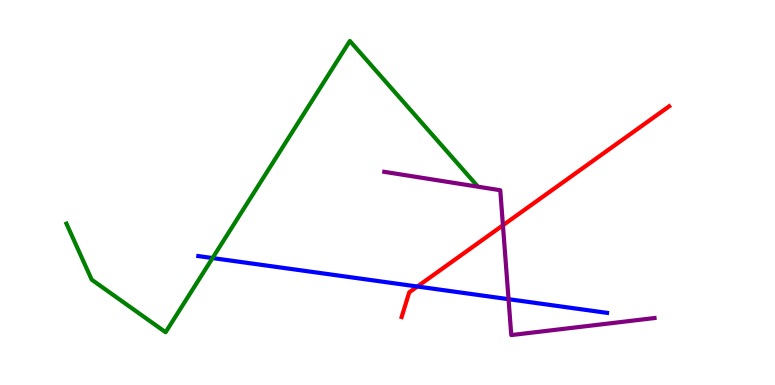[{'lines': ['blue', 'red'], 'intersections': [{'x': 5.39, 'y': 2.56}]}, {'lines': ['green', 'red'], 'intersections': []}, {'lines': ['purple', 'red'], 'intersections': [{'x': 6.49, 'y': 4.15}]}, {'lines': ['blue', 'green'], 'intersections': [{'x': 2.74, 'y': 3.3}]}, {'lines': ['blue', 'purple'], 'intersections': [{'x': 6.56, 'y': 2.23}]}, {'lines': ['green', 'purple'], 'intersections': []}]